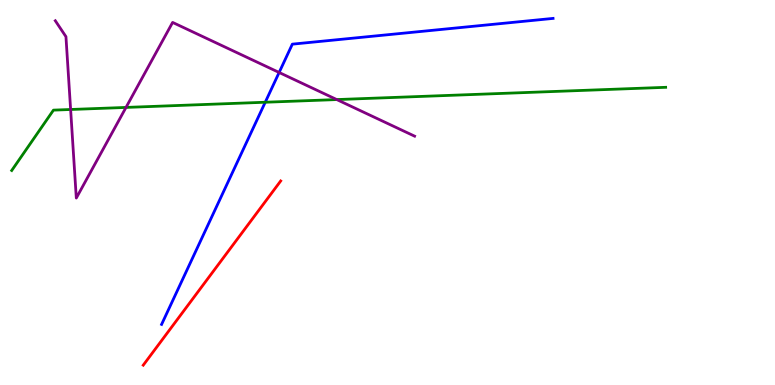[{'lines': ['blue', 'red'], 'intersections': []}, {'lines': ['green', 'red'], 'intersections': []}, {'lines': ['purple', 'red'], 'intersections': []}, {'lines': ['blue', 'green'], 'intersections': [{'x': 3.42, 'y': 7.34}]}, {'lines': ['blue', 'purple'], 'intersections': [{'x': 3.6, 'y': 8.12}]}, {'lines': ['green', 'purple'], 'intersections': [{'x': 0.911, 'y': 7.16}, {'x': 1.63, 'y': 7.21}, {'x': 4.35, 'y': 7.41}]}]